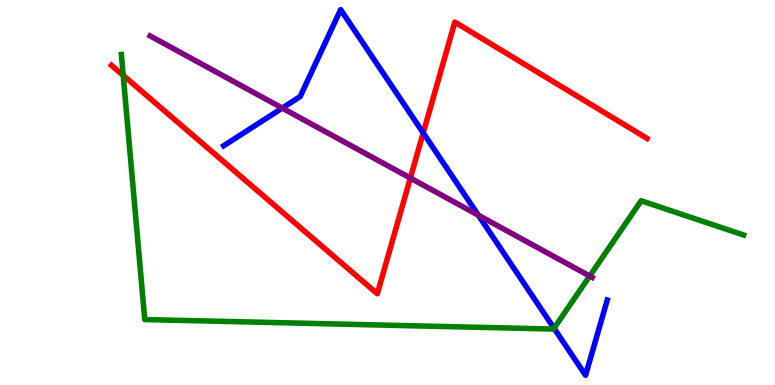[{'lines': ['blue', 'red'], 'intersections': [{'x': 5.46, 'y': 6.55}]}, {'lines': ['green', 'red'], 'intersections': [{'x': 1.59, 'y': 8.04}]}, {'lines': ['purple', 'red'], 'intersections': [{'x': 5.29, 'y': 5.38}]}, {'lines': ['blue', 'green'], 'intersections': [{'x': 7.15, 'y': 1.47}]}, {'lines': ['blue', 'purple'], 'intersections': [{'x': 3.64, 'y': 7.19}, {'x': 6.17, 'y': 4.41}]}, {'lines': ['green', 'purple'], 'intersections': [{'x': 7.61, 'y': 2.83}]}]